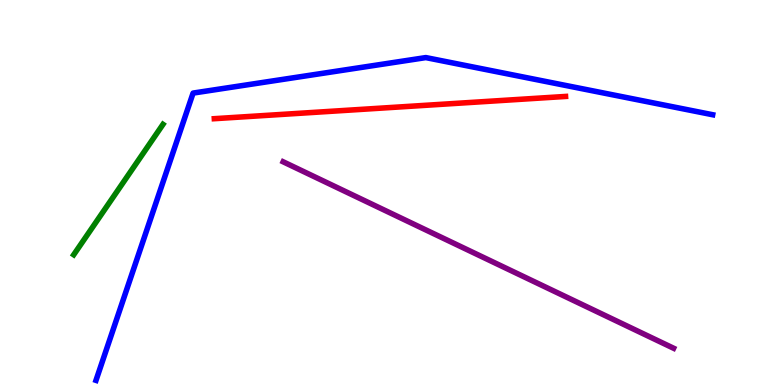[{'lines': ['blue', 'red'], 'intersections': []}, {'lines': ['green', 'red'], 'intersections': []}, {'lines': ['purple', 'red'], 'intersections': []}, {'lines': ['blue', 'green'], 'intersections': []}, {'lines': ['blue', 'purple'], 'intersections': []}, {'lines': ['green', 'purple'], 'intersections': []}]